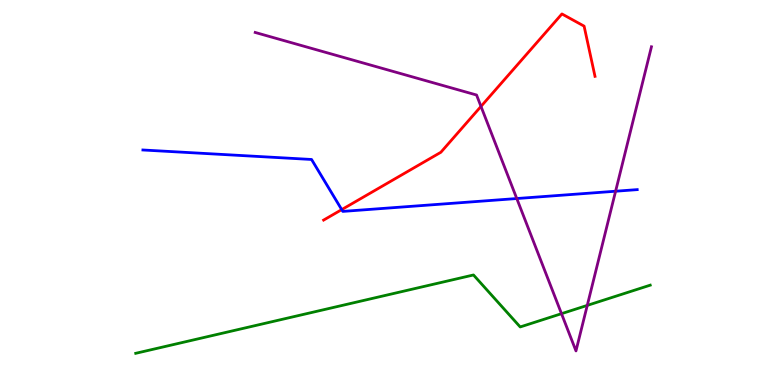[{'lines': ['blue', 'red'], 'intersections': [{'x': 4.41, 'y': 4.56}]}, {'lines': ['green', 'red'], 'intersections': []}, {'lines': ['purple', 'red'], 'intersections': [{'x': 6.21, 'y': 7.24}]}, {'lines': ['blue', 'green'], 'intersections': []}, {'lines': ['blue', 'purple'], 'intersections': [{'x': 6.67, 'y': 4.84}, {'x': 7.94, 'y': 5.03}]}, {'lines': ['green', 'purple'], 'intersections': [{'x': 7.25, 'y': 1.85}, {'x': 7.58, 'y': 2.07}]}]